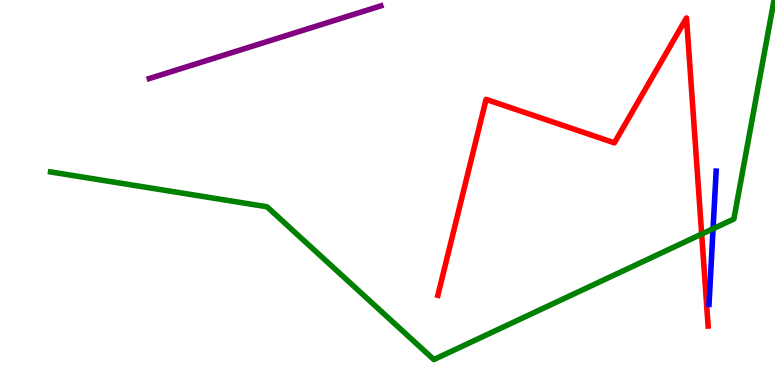[{'lines': ['blue', 'red'], 'intersections': []}, {'lines': ['green', 'red'], 'intersections': [{'x': 9.05, 'y': 3.92}]}, {'lines': ['purple', 'red'], 'intersections': []}, {'lines': ['blue', 'green'], 'intersections': [{'x': 9.2, 'y': 4.06}]}, {'lines': ['blue', 'purple'], 'intersections': []}, {'lines': ['green', 'purple'], 'intersections': []}]